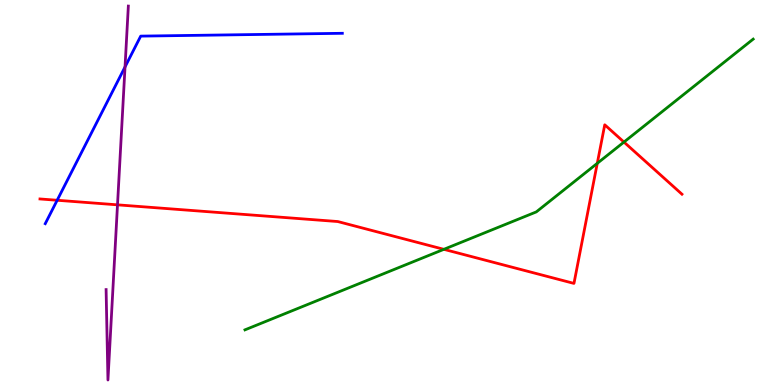[{'lines': ['blue', 'red'], 'intersections': [{'x': 0.738, 'y': 4.8}]}, {'lines': ['green', 'red'], 'intersections': [{'x': 5.73, 'y': 3.52}, {'x': 7.71, 'y': 5.76}, {'x': 8.05, 'y': 6.31}]}, {'lines': ['purple', 'red'], 'intersections': [{'x': 1.52, 'y': 4.68}]}, {'lines': ['blue', 'green'], 'intersections': []}, {'lines': ['blue', 'purple'], 'intersections': [{'x': 1.61, 'y': 8.26}]}, {'lines': ['green', 'purple'], 'intersections': []}]